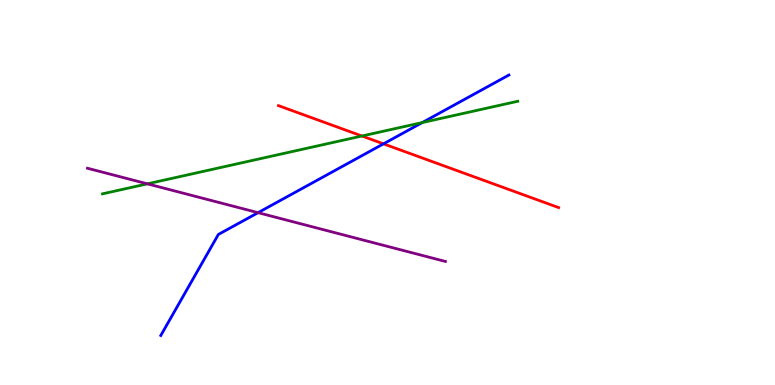[{'lines': ['blue', 'red'], 'intersections': [{'x': 4.95, 'y': 6.26}]}, {'lines': ['green', 'red'], 'intersections': [{'x': 4.67, 'y': 6.47}]}, {'lines': ['purple', 'red'], 'intersections': []}, {'lines': ['blue', 'green'], 'intersections': [{'x': 5.45, 'y': 6.82}]}, {'lines': ['blue', 'purple'], 'intersections': [{'x': 3.33, 'y': 4.48}]}, {'lines': ['green', 'purple'], 'intersections': [{'x': 1.9, 'y': 5.22}]}]